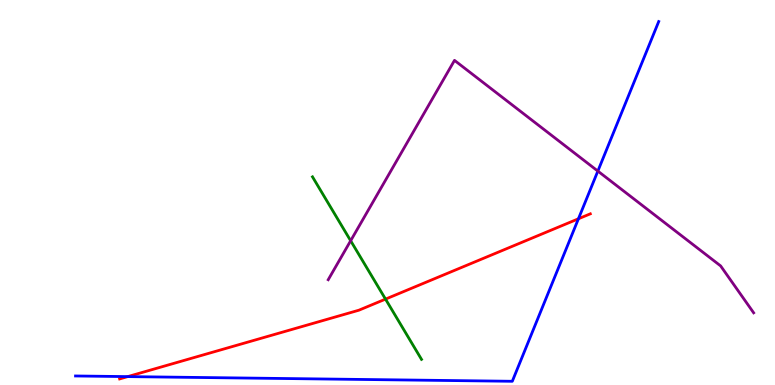[{'lines': ['blue', 'red'], 'intersections': [{'x': 1.65, 'y': 0.218}, {'x': 7.46, 'y': 4.32}]}, {'lines': ['green', 'red'], 'intersections': [{'x': 4.97, 'y': 2.23}]}, {'lines': ['purple', 'red'], 'intersections': []}, {'lines': ['blue', 'green'], 'intersections': []}, {'lines': ['blue', 'purple'], 'intersections': [{'x': 7.71, 'y': 5.56}]}, {'lines': ['green', 'purple'], 'intersections': [{'x': 4.52, 'y': 3.75}]}]